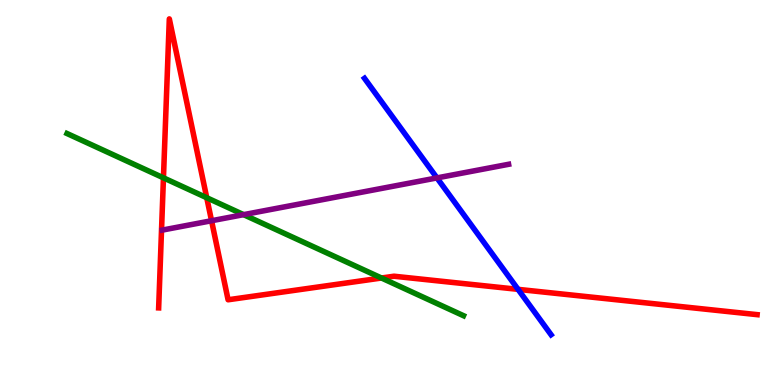[{'lines': ['blue', 'red'], 'intersections': [{'x': 6.68, 'y': 2.48}]}, {'lines': ['green', 'red'], 'intersections': [{'x': 2.11, 'y': 5.38}, {'x': 2.67, 'y': 4.86}, {'x': 4.92, 'y': 2.78}]}, {'lines': ['purple', 'red'], 'intersections': [{'x': 2.73, 'y': 4.27}]}, {'lines': ['blue', 'green'], 'intersections': []}, {'lines': ['blue', 'purple'], 'intersections': [{'x': 5.64, 'y': 5.38}]}, {'lines': ['green', 'purple'], 'intersections': [{'x': 3.14, 'y': 4.42}]}]